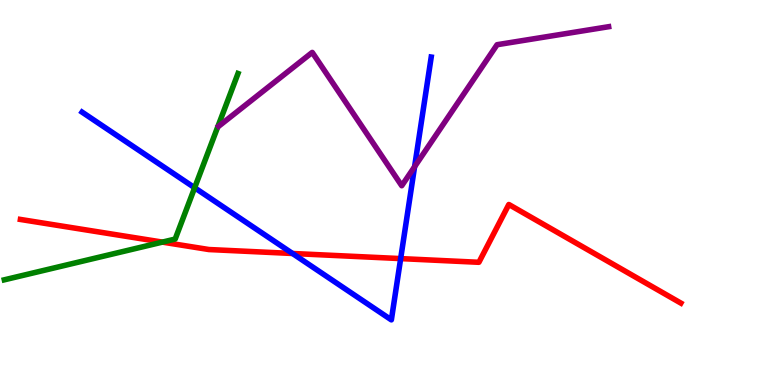[{'lines': ['blue', 'red'], 'intersections': [{'x': 3.77, 'y': 3.42}, {'x': 5.17, 'y': 3.28}]}, {'lines': ['green', 'red'], 'intersections': [{'x': 2.1, 'y': 3.71}]}, {'lines': ['purple', 'red'], 'intersections': []}, {'lines': ['blue', 'green'], 'intersections': [{'x': 2.51, 'y': 5.12}]}, {'lines': ['blue', 'purple'], 'intersections': [{'x': 5.35, 'y': 5.67}]}, {'lines': ['green', 'purple'], 'intersections': []}]